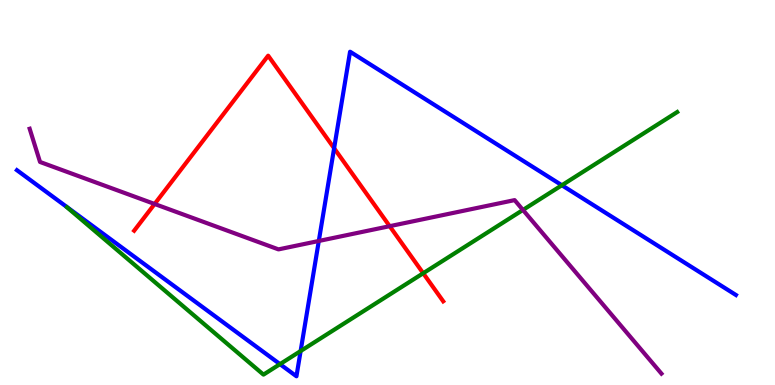[{'lines': ['blue', 'red'], 'intersections': [{'x': 4.31, 'y': 6.15}]}, {'lines': ['green', 'red'], 'intersections': [{'x': 5.46, 'y': 2.9}]}, {'lines': ['purple', 'red'], 'intersections': [{'x': 2.0, 'y': 4.7}, {'x': 5.03, 'y': 4.13}]}, {'lines': ['blue', 'green'], 'intersections': [{'x': 3.61, 'y': 0.542}, {'x': 3.88, 'y': 0.882}, {'x': 7.25, 'y': 5.19}]}, {'lines': ['blue', 'purple'], 'intersections': [{'x': 4.11, 'y': 3.74}]}, {'lines': ['green', 'purple'], 'intersections': [{'x': 6.75, 'y': 4.55}]}]